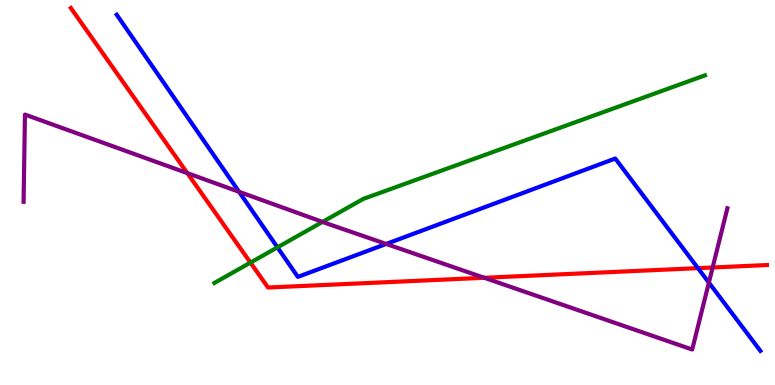[{'lines': ['blue', 'red'], 'intersections': [{'x': 9.01, 'y': 3.03}]}, {'lines': ['green', 'red'], 'intersections': [{'x': 3.23, 'y': 3.18}]}, {'lines': ['purple', 'red'], 'intersections': [{'x': 2.42, 'y': 5.5}, {'x': 6.25, 'y': 2.78}, {'x': 9.2, 'y': 3.05}]}, {'lines': ['blue', 'green'], 'intersections': [{'x': 3.58, 'y': 3.58}]}, {'lines': ['blue', 'purple'], 'intersections': [{'x': 3.08, 'y': 5.02}, {'x': 4.98, 'y': 3.66}, {'x': 9.15, 'y': 2.66}]}, {'lines': ['green', 'purple'], 'intersections': [{'x': 4.16, 'y': 4.24}]}]